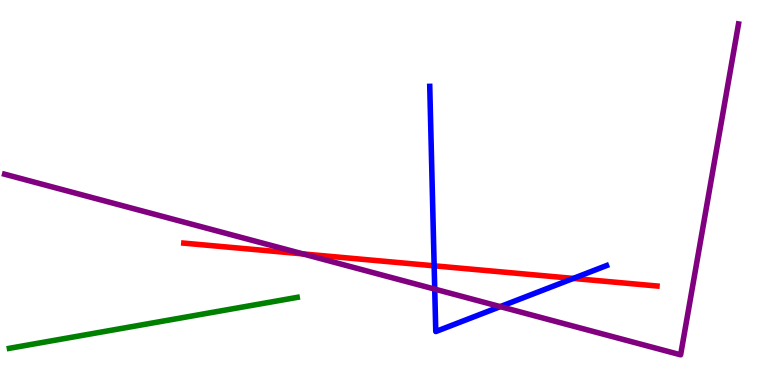[{'lines': ['blue', 'red'], 'intersections': [{'x': 5.6, 'y': 3.1}, {'x': 7.4, 'y': 2.77}]}, {'lines': ['green', 'red'], 'intersections': []}, {'lines': ['purple', 'red'], 'intersections': [{'x': 3.91, 'y': 3.4}]}, {'lines': ['blue', 'green'], 'intersections': []}, {'lines': ['blue', 'purple'], 'intersections': [{'x': 5.61, 'y': 2.49}, {'x': 6.46, 'y': 2.04}]}, {'lines': ['green', 'purple'], 'intersections': []}]